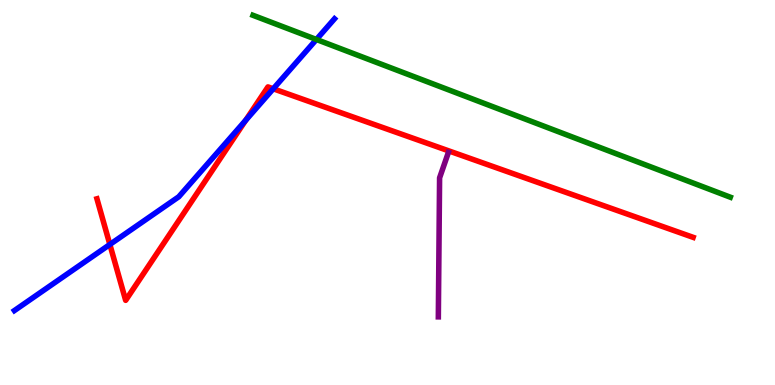[{'lines': ['blue', 'red'], 'intersections': [{'x': 1.42, 'y': 3.65}, {'x': 3.17, 'y': 6.88}, {'x': 3.53, 'y': 7.69}]}, {'lines': ['green', 'red'], 'intersections': []}, {'lines': ['purple', 'red'], 'intersections': []}, {'lines': ['blue', 'green'], 'intersections': [{'x': 4.08, 'y': 8.97}]}, {'lines': ['blue', 'purple'], 'intersections': []}, {'lines': ['green', 'purple'], 'intersections': []}]